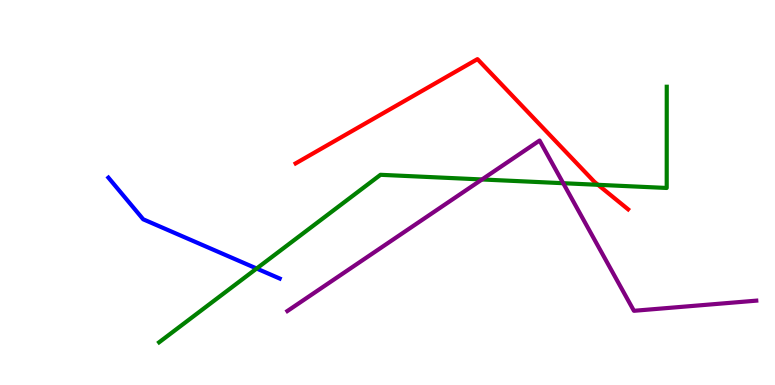[{'lines': ['blue', 'red'], 'intersections': []}, {'lines': ['green', 'red'], 'intersections': [{'x': 7.72, 'y': 5.2}]}, {'lines': ['purple', 'red'], 'intersections': []}, {'lines': ['blue', 'green'], 'intersections': [{'x': 3.31, 'y': 3.03}]}, {'lines': ['blue', 'purple'], 'intersections': []}, {'lines': ['green', 'purple'], 'intersections': [{'x': 6.22, 'y': 5.34}, {'x': 7.27, 'y': 5.24}]}]